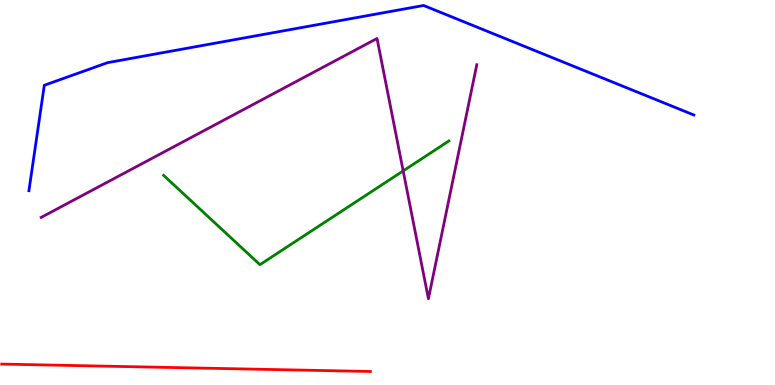[{'lines': ['blue', 'red'], 'intersections': []}, {'lines': ['green', 'red'], 'intersections': []}, {'lines': ['purple', 'red'], 'intersections': []}, {'lines': ['blue', 'green'], 'intersections': []}, {'lines': ['blue', 'purple'], 'intersections': []}, {'lines': ['green', 'purple'], 'intersections': [{'x': 5.2, 'y': 5.56}]}]